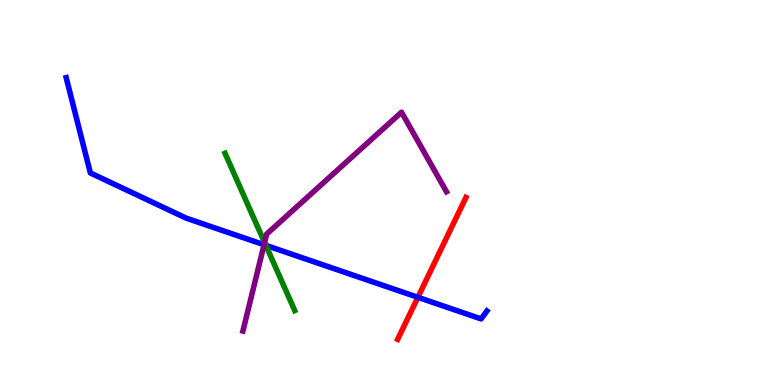[{'lines': ['blue', 'red'], 'intersections': [{'x': 5.39, 'y': 2.28}]}, {'lines': ['green', 'red'], 'intersections': []}, {'lines': ['purple', 'red'], 'intersections': []}, {'lines': ['blue', 'green'], 'intersections': [{'x': 3.43, 'y': 3.63}]}, {'lines': ['blue', 'purple'], 'intersections': [{'x': 3.41, 'y': 3.64}]}, {'lines': ['green', 'purple'], 'intersections': [{'x': 3.41, 'y': 3.7}]}]